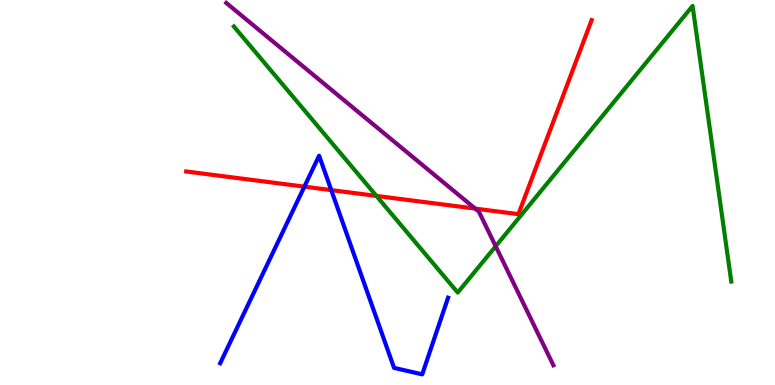[{'lines': ['blue', 'red'], 'intersections': [{'x': 3.93, 'y': 5.15}, {'x': 4.27, 'y': 5.06}]}, {'lines': ['green', 'red'], 'intersections': [{'x': 4.86, 'y': 4.91}]}, {'lines': ['purple', 'red'], 'intersections': [{'x': 6.13, 'y': 4.58}]}, {'lines': ['blue', 'green'], 'intersections': []}, {'lines': ['blue', 'purple'], 'intersections': []}, {'lines': ['green', 'purple'], 'intersections': [{'x': 6.4, 'y': 3.6}]}]